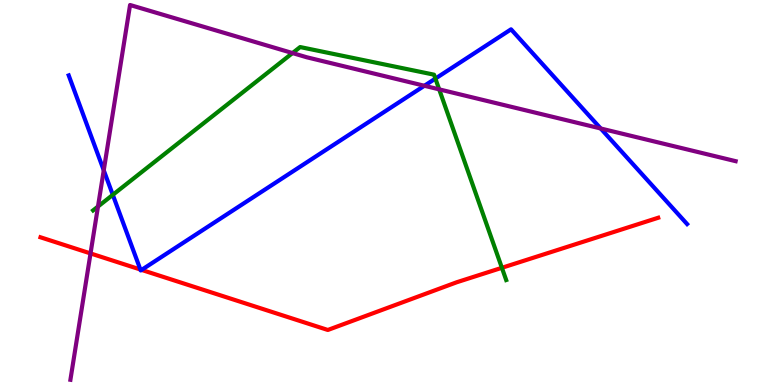[{'lines': ['blue', 'red'], 'intersections': [{'x': 1.81, 'y': 3.0}, {'x': 1.83, 'y': 2.99}]}, {'lines': ['green', 'red'], 'intersections': [{'x': 6.48, 'y': 3.04}]}, {'lines': ['purple', 'red'], 'intersections': [{'x': 1.17, 'y': 3.42}]}, {'lines': ['blue', 'green'], 'intersections': [{'x': 1.46, 'y': 4.94}, {'x': 5.62, 'y': 7.96}]}, {'lines': ['blue', 'purple'], 'intersections': [{'x': 1.34, 'y': 5.58}, {'x': 5.48, 'y': 7.77}, {'x': 7.75, 'y': 6.66}]}, {'lines': ['green', 'purple'], 'intersections': [{'x': 1.26, 'y': 4.64}, {'x': 3.77, 'y': 8.62}, {'x': 5.67, 'y': 7.68}]}]